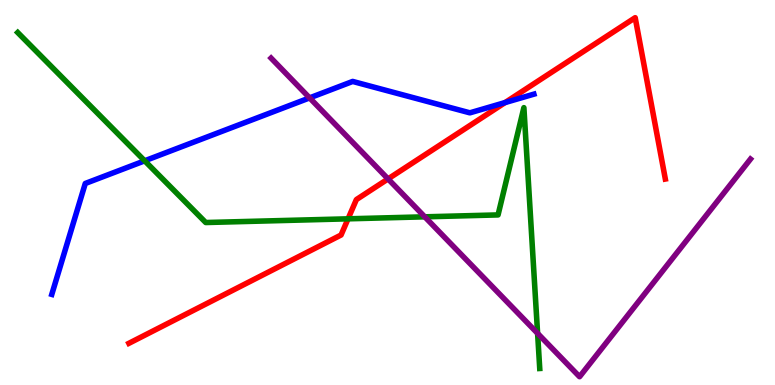[{'lines': ['blue', 'red'], 'intersections': [{'x': 6.52, 'y': 7.34}]}, {'lines': ['green', 'red'], 'intersections': [{'x': 4.49, 'y': 4.32}]}, {'lines': ['purple', 'red'], 'intersections': [{'x': 5.01, 'y': 5.35}]}, {'lines': ['blue', 'green'], 'intersections': [{'x': 1.87, 'y': 5.82}]}, {'lines': ['blue', 'purple'], 'intersections': [{'x': 3.99, 'y': 7.46}]}, {'lines': ['green', 'purple'], 'intersections': [{'x': 5.48, 'y': 4.37}, {'x': 6.94, 'y': 1.34}]}]